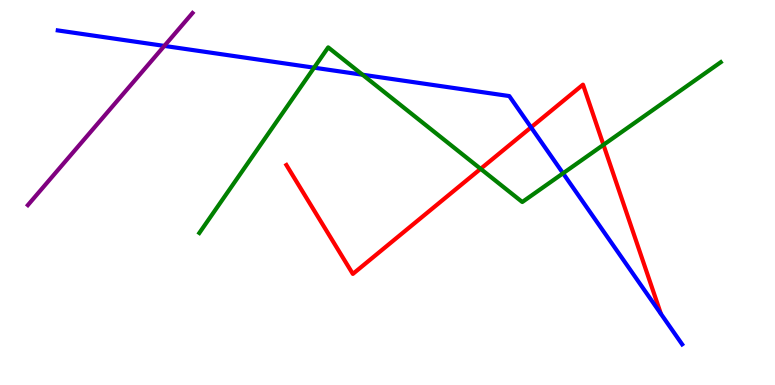[{'lines': ['blue', 'red'], 'intersections': [{'x': 6.85, 'y': 6.69}]}, {'lines': ['green', 'red'], 'intersections': [{'x': 6.2, 'y': 5.61}, {'x': 7.79, 'y': 6.24}]}, {'lines': ['purple', 'red'], 'intersections': []}, {'lines': ['blue', 'green'], 'intersections': [{'x': 4.05, 'y': 8.24}, {'x': 4.68, 'y': 8.06}, {'x': 7.27, 'y': 5.5}]}, {'lines': ['blue', 'purple'], 'intersections': [{'x': 2.12, 'y': 8.81}]}, {'lines': ['green', 'purple'], 'intersections': []}]